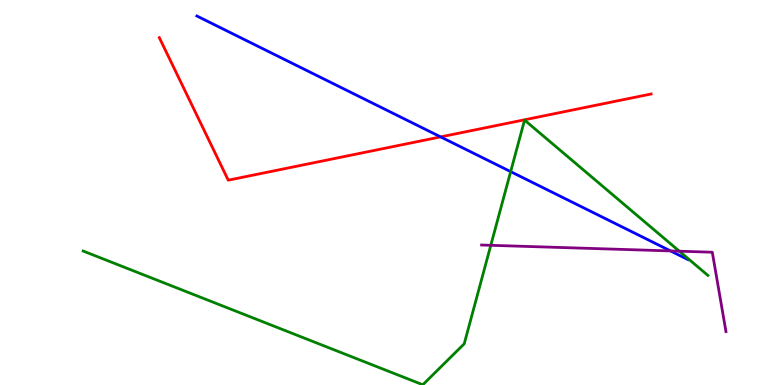[{'lines': ['blue', 'red'], 'intersections': [{'x': 5.69, 'y': 6.44}]}, {'lines': ['green', 'red'], 'intersections': []}, {'lines': ['purple', 'red'], 'intersections': []}, {'lines': ['blue', 'green'], 'intersections': [{'x': 6.59, 'y': 5.54}]}, {'lines': ['blue', 'purple'], 'intersections': [{'x': 8.65, 'y': 3.48}]}, {'lines': ['green', 'purple'], 'intersections': [{'x': 6.33, 'y': 3.63}, {'x': 8.77, 'y': 3.48}]}]